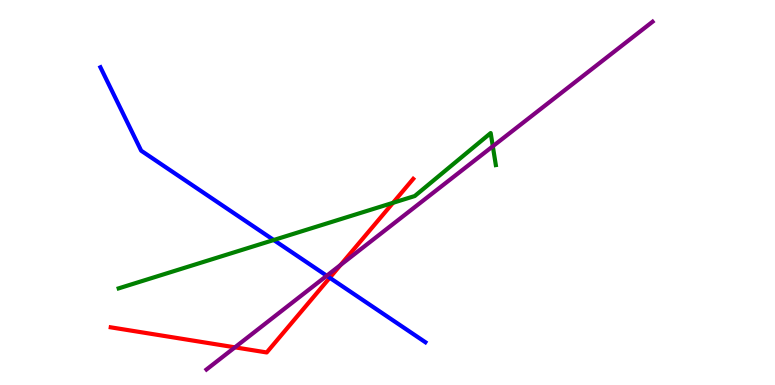[{'lines': ['blue', 'red'], 'intersections': [{'x': 4.25, 'y': 2.79}]}, {'lines': ['green', 'red'], 'intersections': [{'x': 5.07, 'y': 4.73}]}, {'lines': ['purple', 'red'], 'intersections': [{'x': 3.03, 'y': 0.978}, {'x': 4.39, 'y': 3.12}]}, {'lines': ['blue', 'green'], 'intersections': [{'x': 3.53, 'y': 3.77}]}, {'lines': ['blue', 'purple'], 'intersections': [{'x': 4.22, 'y': 2.84}]}, {'lines': ['green', 'purple'], 'intersections': [{'x': 6.36, 'y': 6.2}]}]